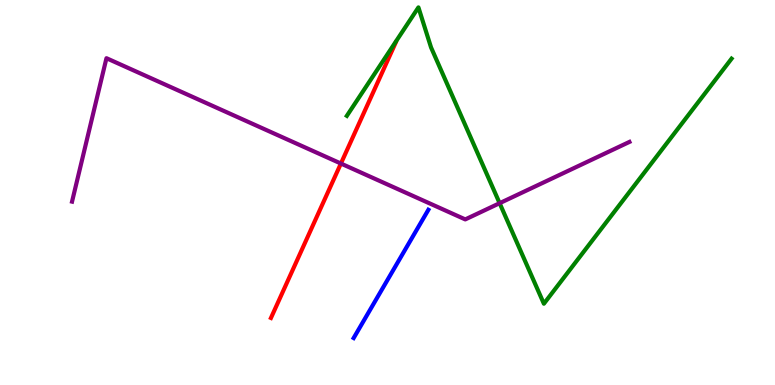[{'lines': ['blue', 'red'], 'intersections': []}, {'lines': ['green', 'red'], 'intersections': []}, {'lines': ['purple', 'red'], 'intersections': [{'x': 4.4, 'y': 5.75}]}, {'lines': ['blue', 'green'], 'intersections': []}, {'lines': ['blue', 'purple'], 'intersections': []}, {'lines': ['green', 'purple'], 'intersections': [{'x': 6.45, 'y': 4.72}]}]